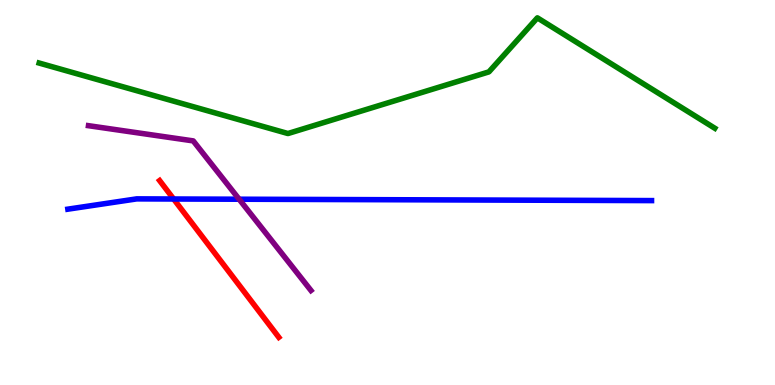[{'lines': ['blue', 'red'], 'intersections': [{'x': 2.24, 'y': 4.83}]}, {'lines': ['green', 'red'], 'intersections': []}, {'lines': ['purple', 'red'], 'intersections': []}, {'lines': ['blue', 'green'], 'intersections': []}, {'lines': ['blue', 'purple'], 'intersections': [{'x': 3.09, 'y': 4.83}]}, {'lines': ['green', 'purple'], 'intersections': []}]